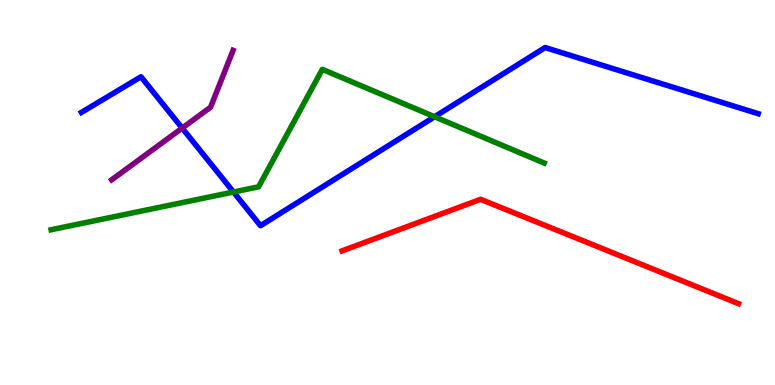[{'lines': ['blue', 'red'], 'intersections': []}, {'lines': ['green', 'red'], 'intersections': []}, {'lines': ['purple', 'red'], 'intersections': []}, {'lines': ['blue', 'green'], 'intersections': [{'x': 3.01, 'y': 5.01}, {'x': 5.61, 'y': 6.97}]}, {'lines': ['blue', 'purple'], 'intersections': [{'x': 2.35, 'y': 6.67}]}, {'lines': ['green', 'purple'], 'intersections': []}]